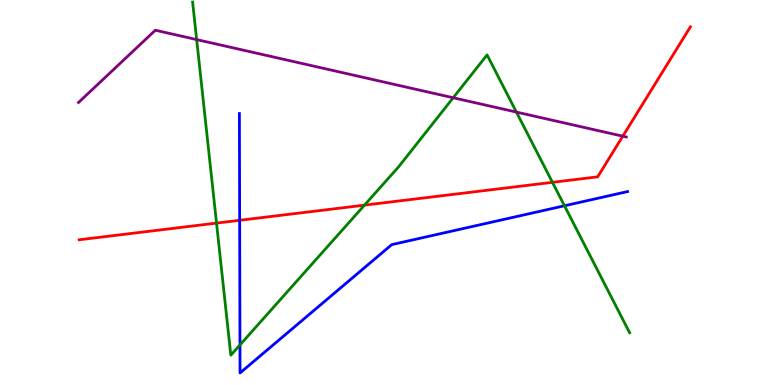[{'lines': ['blue', 'red'], 'intersections': [{'x': 3.09, 'y': 4.28}]}, {'lines': ['green', 'red'], 'intersections': [{'x': 2.79, 'y': 4.21}, {'x': 4.7, 'y': 4.67}, {'x': 7.13, 'y': 5.26}]}, {'lines': ['purple', 'red'], 'intersections': [{'x': 8.04, 'y': 6.46}]}, {'lines': ['blue', 'green'], 'intersections': [{'x': 3.1, 'y': 1.04}, {'x': 7.28, 'y': 4.66}]}, {'lines': ['blue', 'purple'], 'intersections': []}, {'lines': ['green', 'purple'], 'intersections': [{'x': 2.54, 'y': 8.97}, {'x': 5.85, 'y': 7.46}, {'x': 6.66, 'y': 7.09}]}]